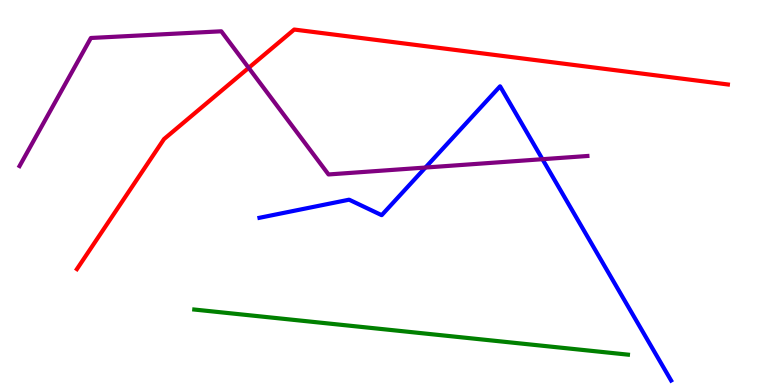[{'lines': ['blue', 'red'], 'intersections': []}, {'lines': ['green', 'red'], 'intersections': []}, {'lines': ['purple', 'red'], 'intersections': [{'x': 3.21, 'y': 8.24}]}, {'lines': ['blue', 'green'], 'intersections': []}, {'lines': ['blue', 'purple'], 'intersections': [{'x': 5.49, 'y': 5.65}, {'x': 7.0, 'y': 5.87}]}, {'lines': ['green', 'purple'], 'intersections': []}]